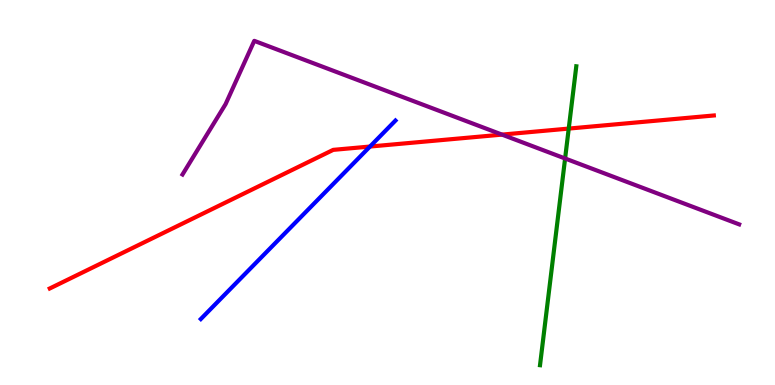[{'lines': ['blue', 'red'], 'intersections': [{'x': 4.77, 'y': 6.19}]}, {'lines': ['green', 'red'], 'intersections': [{'x': 7.34, 'y': 6.66}]}, {'lines': ['purple', 'red'], 'intersections': [{'x': 6.48, 'y': 6.5}]}, {'lines': ['blue', 'green'], 'intersections': []}, {'lines': ['blue', 'purple'], 'intersections': []}, {'lines': ['green', 'purple'], 'intersections': [{'x': 7.29, 'y': 5.88}]}]